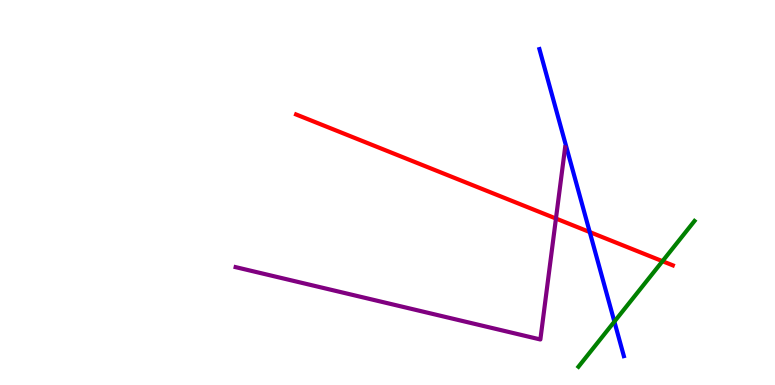[{'lines': ['blue', 'red'], 'intersections': [{'x': 7.61, 'y': 3.97}]}, {'lines': ['green', 'red'], 'intersections': [{'x': 8.55, 'y': 3.22}]}, {'lines': ['purple', 'red'], 'intersections': [{'x': 7.17, 'y': 4.32}]}, {'lines': ['blue', 'green'], 'intersections': [{'x': 7.93, 'y': 1.65}]}, {'lines': ['blue', 'purple'], 'intersections': []}, {'lines': ['green', 'purple'], 'intersections': []}]